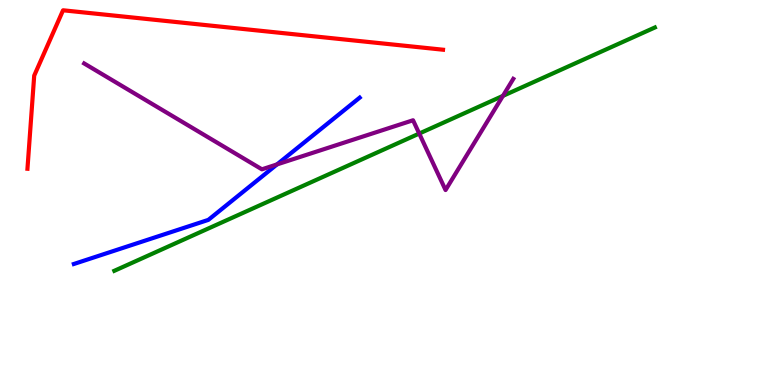[{'lines': ['blue', 'red'], 'intersections': []}, {'lines': ['green', 'red'], 'intersections': []}, {'lines': ['purple', 'red'], 'intersections': []}, {'lines': ['blue', 'green'], 'intersections': []}, {'lines': ['blue', 'purple'], 'intersections': [{'x': 3.57, 'y': 5.73}]}, {'lines': ['green', 'purple'], 'intersections': [{'x': 5.41, 'y': 6.53}, {'x': 6.49, 'y': 7.51}]}]